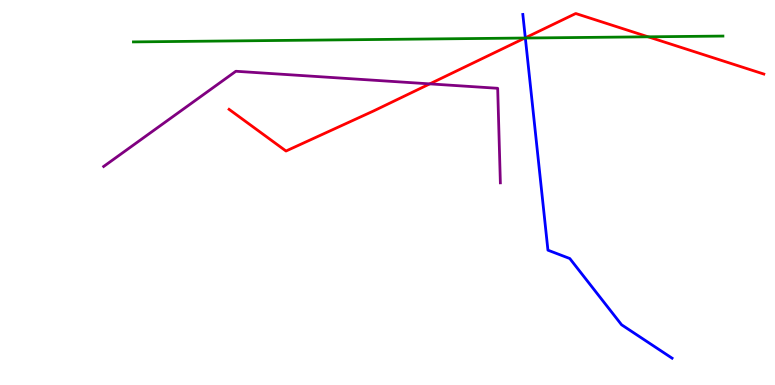[{'lines': ['blue', 'red'], 'intersections': [{'x': 6.78, 'y': 9.02}]}, {'lines': ['green', 'red'], 'intersections': [{'x': 6.77, 'y': 9.01}, {'x': 8.36, 'y': 9.04}]}, {'lines': ['purple', 'red'], 'intersections': [{'x': 5.55, 'y': 7.82}]}, {'lines': ['blue', 'green'], 'intersections': [{'x': 6.78, 'y': 9.01}]}, {'lines': ['blue', 'purple'], 'intersections': []}, {'lines': ['green', 'purple'], 'intersections': []}]